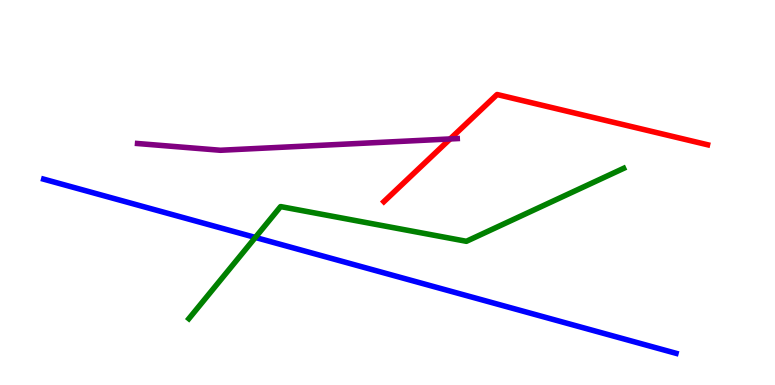[{'lines': ['blue', 'red'], 'intersections': []}, {'lines': ['green', 'red'], 'intersections': []}, {'lines': ['purple', 'red'], 'intersections': [{'x': 5.81, 'y': 6.39}]}, {'lines': ['blue', 'green'], 'intersections': [{'x': 3.29, 'y': 3.83}]}, {'lines': ['blue', 'purple'], 'intersections': []}, {'lines': ['green', 'purple'], 'intersections': []}]